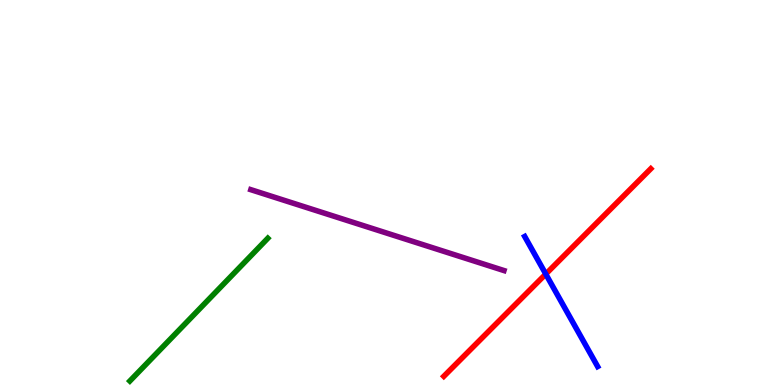[{'lines': ['blue', 'red'], 'intersections': [{'x': 7.04, 'y': 2.88}]}, {'lines': ['green', 'red'], 'intersections': []}, {'lines': ['purple', 'red'], 'intersections': []}, {'lines': ['blue', 'green'], 'intersections': []}, {'lines': ['blue', 'purple'], 'intersections': []}, {'lines': ['green', 'purple'], 'intersections': []}]